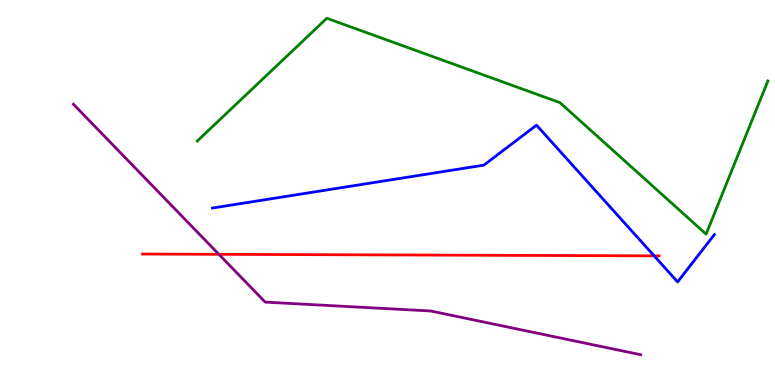[{'lines': ['blue', 'red'], 'intersections': [{'x': 8.44, 'y': 3.35}]}, {'lines': ['green', 'red'], 'intersections': []}, {'lines': ['purple', 'red'], 'intersections': [{'x': 2.82, 'y': 3.39}]}, {'lines': ['blue', 'green'], 'intersections': []}, {'lines': ['blue', 'purple'], 'intersections': []}, {'lines': ['green', 'purple'], 'intersections': []}]